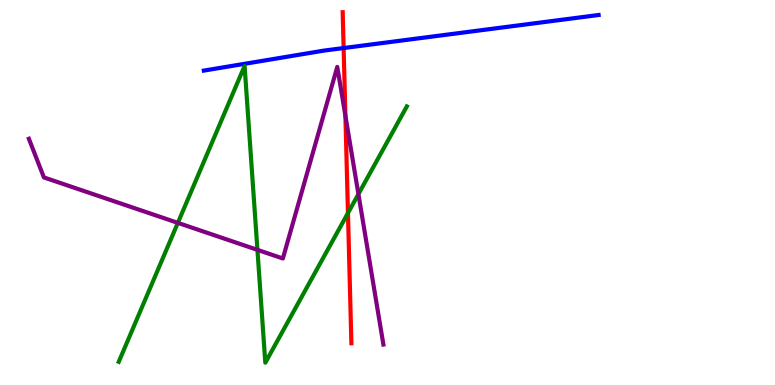[{'lines': ['blue', 'red'], 'intersections': [{'x': 4.43, 'y': 8.75}]}, {'lines': ['green', 'red'], 'intersections': [{'x': 4.49, 'y': 4.47}]}, {'lines': ['purple', 'red'], 'intersections': [{'x': 4.46, 'y': 6.99}]}, {'lines': ['blue', 'green'], 'intersections': []}, {'lines': ['blue', 'purple'], 'intersections': []}, {'lines': ['green', 'purple'], 'intersections': [{'x': 2.29, 'y': 4.21}, {'x': 3.32, 'y': 3.51}, {'x': 4.62, 'y': 4.96}]}]